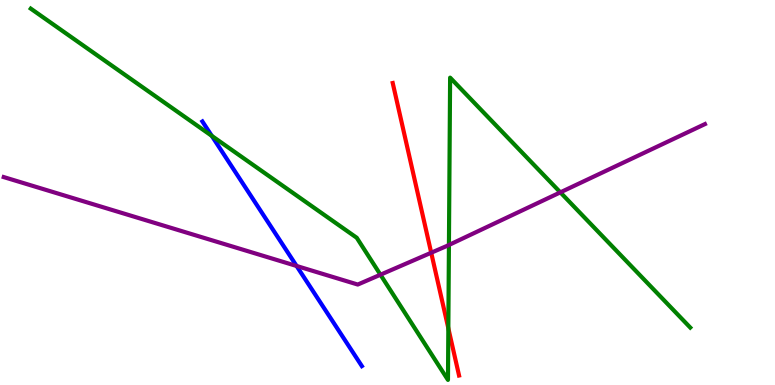[{'lines': ['blue', 'red'], 'intersections': []}, {'lines': ['green', 'red'], 'intersections': [{'x': 5.79, 'y': 1.47}]}, {'lines': ['purple', 'red'], 'intersections': [{'x': 5.56, 'y': 3.44}]}, {'lines': ['blue', 'green'], 'intersections': [{'x': 2.73, 'y': 6.47}]}, {'lines': ['blue', 'purple'], 'intersections': [{'x': 3.83, 'y': 3.09}]}, {'lines': ['green', 'purple'], 'intersections': [{'x': 4.91, 'y': 2.86}, {'x': 5.79, 'y': 3.64}, {'x': 7.23, 'y': 5.0}]}]